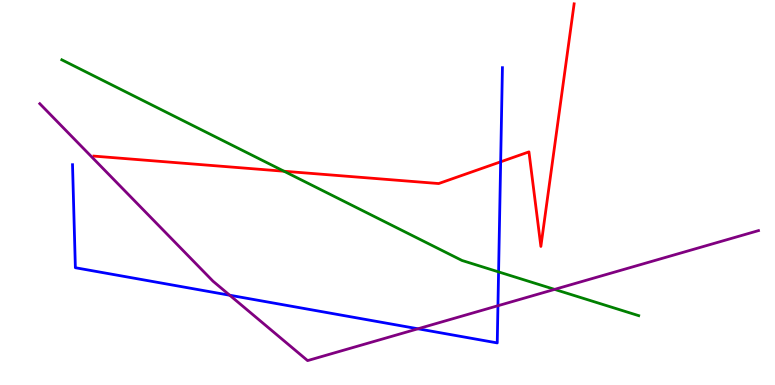[{'lines': ['blue', 'red'], 'intersections': [{'x': 6.46, 'y': 5.8}]}, {'lines': ['green', 'red'], 'intersections': [{'x': 3.66, 'y': 5.55}]}, {'lines': ['purple', 'red'], 'intersections': []}, {'lines': ['blue', 'green'], 'intersections': [{'x': 6.43, 'y': 2.94}]}, {'lines': ['blue', 'purple'], 'intersections': [{'x': 2.96, 'y': 2.33}, {'x': 5.39, 'y': 1.46}, {'x': 6.43, 'y': 2.06}]}, {'lines': ['green', 'purple'], 'intersections': [{'x': 7.16, 'y': 2.48}]}]